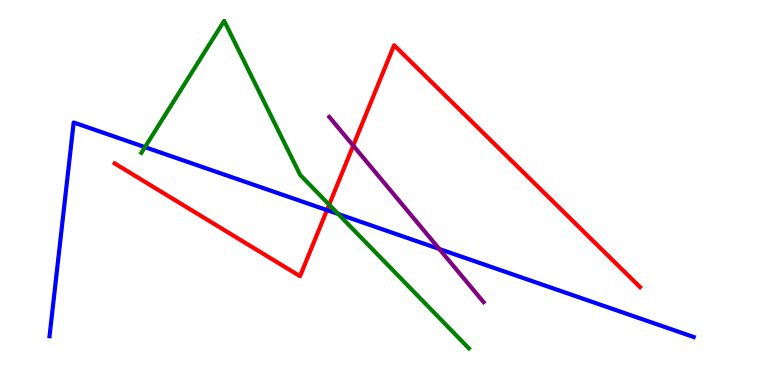[{'lines': ['blue', 'red'], 'intersections': [{'x': 4.22, 'y': 4.54}]}, {'lines': ['green', 'red'], 'intersections': [{'x': 4.25, 'y': 4.68}]}, {'lines': ['purple', 'red'], 'intersections': [{'x': 4.56, 'y': 6.22}]}, {'lines': ['blue', 'green'], 'intersections': [{'x': 1.87, 'y': 6.18}, {'x': 4.36, 'y': 4.44}]}, {'lines': ['blue', 'purple'], 'intersections': [{'x': 5.67, 'y': 3.53}]}, {'lines': ['green', 'purple'], 'intersections': []}]